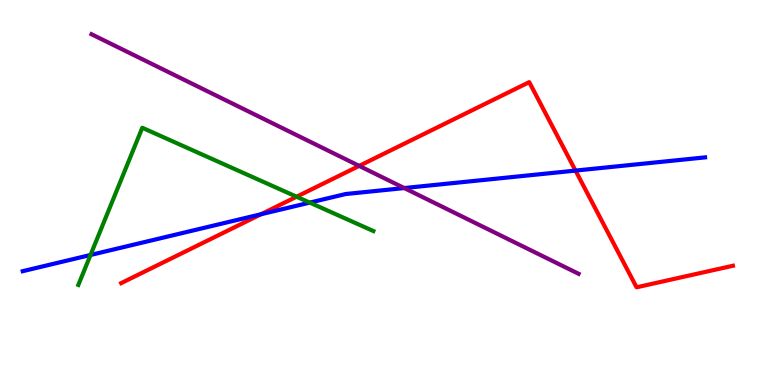[{'lines': ['blue', 'red'], 'intersections': [{'x': 3.37, 'y': 4.43}, {'x': 7.43, 'y': 5.57}]}, {'lines': ['green', 'red'], 'intersections': [{'x': 3.83, 'y': 4.89}]}, {'lines': ['purple', 'red'], 'intersections': [{'x': 4.63, 'y': 5.69}]}, {'lines': ['blue', 'green'], 'intersections': [{'x': 1.17, 'y': 3.38}, {'x': 4.0, 'y': 4.74}]}, {'lines': ['blue', 'purple'], 'intersections': [{'x': 5.22, 'y': 5.12}]}, {'lines': ['green', 'purple'], 'intersections': []}]